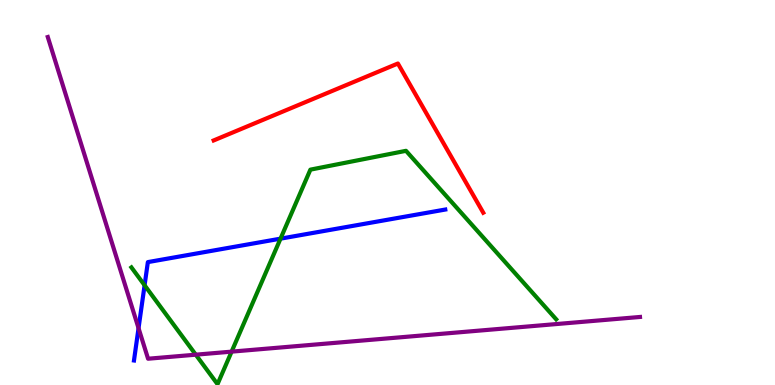[{'lines': ['blue', 'red'], 'intersections': []}, {'lines': ['green', 'red'], 'intersections': []}, {'lines': ['purple', 'red'], 'intersections': []}, {'lines': ['blue', 'green'], 'intersections': [{'x': 1.87, 'y': 2.59}, {'x': 3.62, 'y': 3.8}]}, {'lines': ['blue', 'purple'], 'intersections': [{'x': 1.79, 'y': 1.48}]}, {'lines': ['green', 'purple'], 'intersections': [{'x': 2.53, 'y': 0.788}, {'x': 2.99, 'y': 0.867}]}]